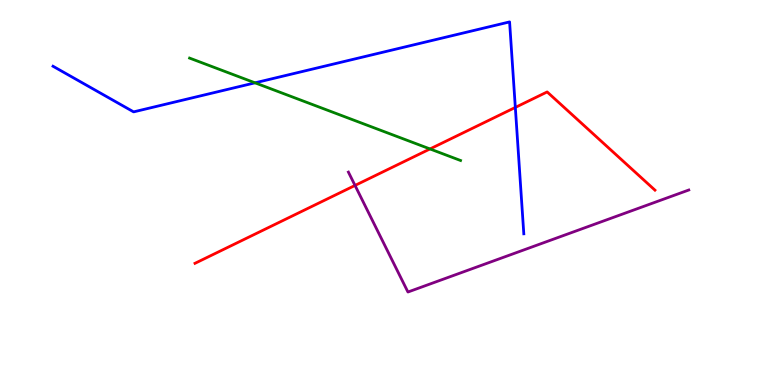[{'lines': ['blue', 'red'], 'intersections': [{'x': 6.65, 'y': 7.21}]}, {'lines': ['green', 'red'], 'intersections': [{'x': 5.55, 'y': 6.13}]}, {'lines': ['purple', 'red'], 'intersections': [{'x': 4.58, 'y': 5.18}]}, {'lines': ['blue', 'green'], 'intersections': [{'x': 3.29, 'y': 7.85}]}, {'lines': ['blue', 'purple'], 'intersections': []}, {'lines': ['green', 'purple'], 'intersections': []}]